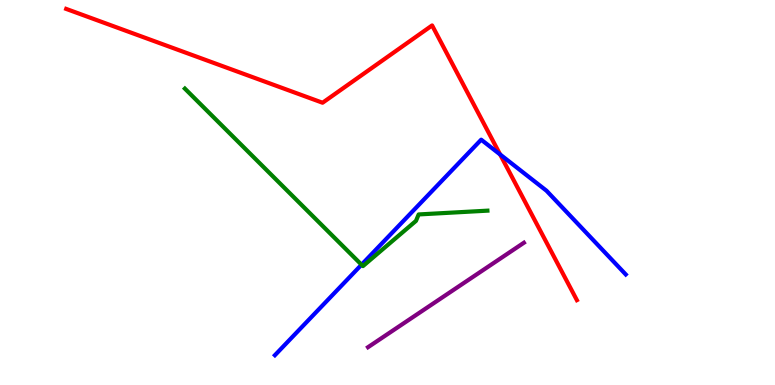[{'lines': ['blue', 'red'], 'intersections': [{'x': 6.45, 'y': 5.99}]}, {'lines': ['green', 'red'], 'intersections': []}, {'lines': ['purple', 'red'], 'intersections': []}, {'lines': ['blue', 'green'], 'intersections': [{'x': 4.66, 'y': 3.12}]}, {'lines': ['blue', 'purple'], 'intersections': []}, {'lines': ['green', 'purple'], 'intersections': []}]